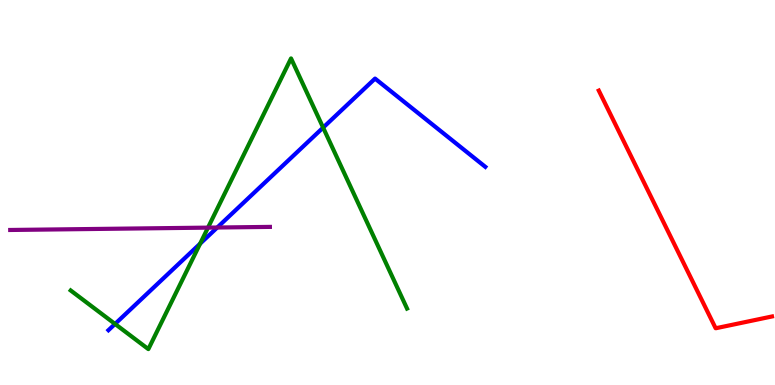[{'lines': ['blue', 'red'], 'intersections': []}, {'lines': ['green', 'red'], 'intersections': []}, {'lines': ['purple', 'red'], 'intersections': []}, {'lines': ['blue', 'green'], 'intersections': [{'x': 1.48, 'y': 1.59}, {'x': 2.58, 'y': 3.67}, {'x': 4.17, 'y': 6.69}]}, {'lines': ['blue', 'purple'], 'intersections': [{'x': 2.8, 'y': 4.09}]}, {'lines': ['green', 'purple'], 'intersections': [{'x': 2.68, 'y': 4.09}]}]